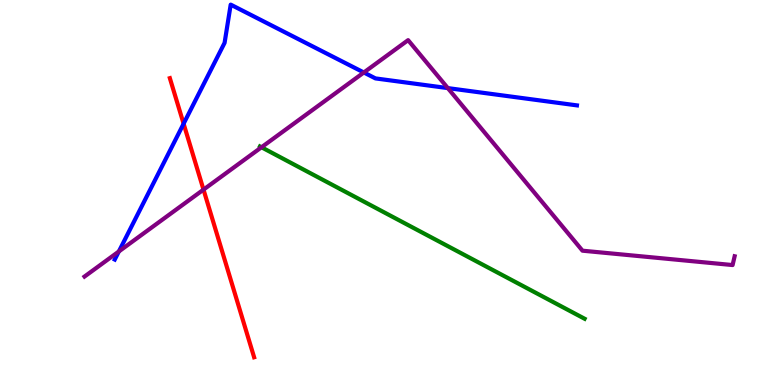[{'lines': ['blue', 'red'], 'intersections': [{'x': 2.37, 'y': 6.79}]}, {'lines': ['green', 'red'], 'intersections': []}, {'lines': ['purple', 'red'], 'intersections': [{'x': 2.63, 'y': 5.07}]}, {'lines': ['blue', 'green'], 'intersections': []}, {'lines': ['blue', 'purple'], 'intersections': [{'x': 1.53, 'y': 3.47}, {'x': 4.69, 'y': 8.12}, {'x': 5.78, 'y': 7.71}]}, {'lines': ['green', 'purple'], 'intersections': [{'x': 3.37, 'y': 6.18}]}]